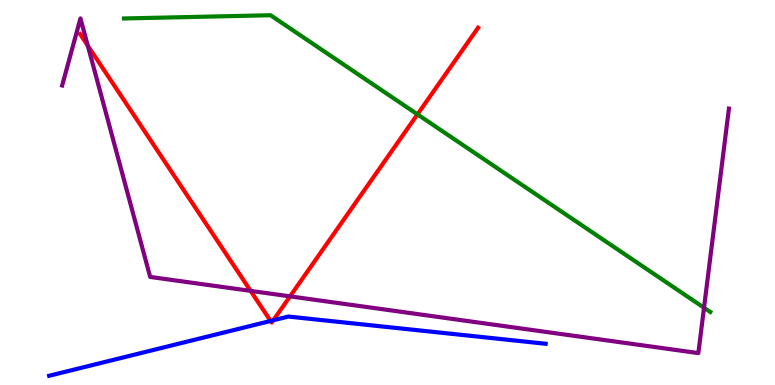[{'lines': ['blue', 'red'], 'intersections': [{'x': 3.49, 'y': 1.66}, {'x': 3.53, 'y': 1.68}]}, {'lines': ['green', 'red'], 'intersections': [{'x': 5.39, 'y': 7.03}]}, {'lines': ['purple', 'red'], 'intersections': [{'x': 1.13, 'y': 8.81}, {'x': 3.23, 'y': 2.44}, {'x': 3.74, 'y': 2.3}]}, {'lines': ['blue', 'green'], 'intersections': []}, {'lines': ['blue', 'purple'], 'intersections': []}, {'lines': ['green', 'purple'], 'intersections': [{'x': 9.08, 'y': 2.01}]}]